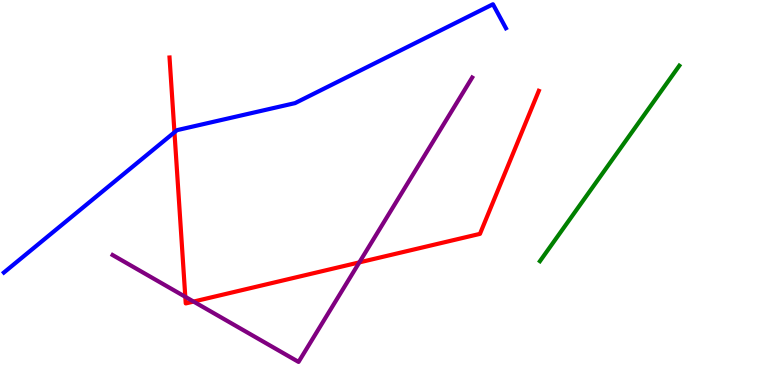[{'lines': ['blue', 'red'], 'intersections': [{'x': 2.25, 'y': 6.56}]}, {'lines': ['green', 'red'], 'intersections': []}, {'lines': ['purple', 'red'], 'intersections': [{'x': 2.39, 'y': 2.29}, {'x': 2.5, 'y': 2.17}, {'x': 4.64, 'y': 3.18}]}, {'lines': ['blue', 'green'], 'intersections': []}, {'lines': ['blue', 'purple'], 'intersections': []}, {'lines': ['green', 'purple'], 'intersections': []}]